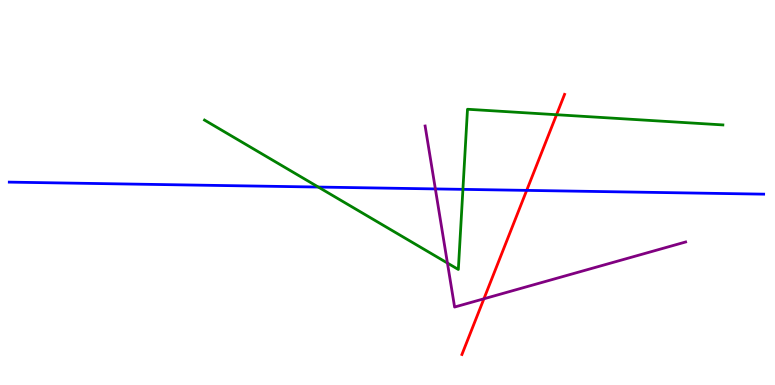[{'lines': ['blue', 'red'], 'intersections': [{'x': 6.8, 'y': 5.06}]}, {'lines': ['green', 'red'], 'intersections': [{'x': 7.18, 'y': 7.02}]}, {'lines': ['purple', 'red'], 'intersections': [{'x': 6.24, 'y': 2.24}]}, {'lines': ['blue', 'green'], 'intersections': [{'x': 4.11, 'y': 5.14}, {'x': 5.97, 'y': 5.08}]}, {'lines': ['blue', 'purple'], 'intersections': [{'x': 5.62, 'y': 5.09}]}, {'lines': ['green', 'purple'], 'intersections': [{'x': 5.77, 'y': 3.17}]}]